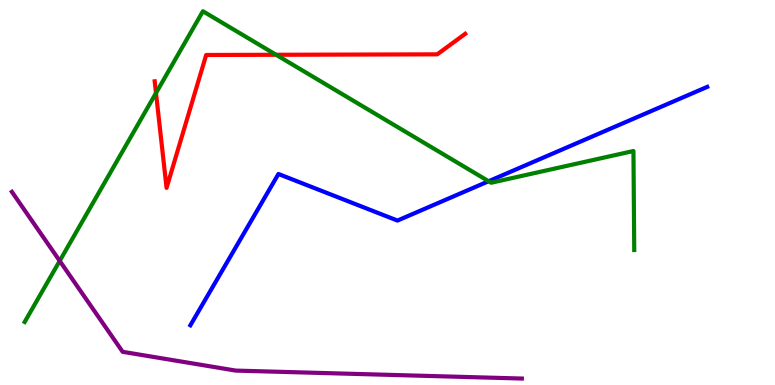[{'lines': ['blue', 'red'], 'intersections': []}, {'lines': ['green', 'red'], 'intersections': [{'x': 2.01, 'y': 7.58}, {'x': 3.56, 'y': 8.58}]}, {'lines': ['purple', 'red'], 'intersections': []}, {'lines': ['blue', 'green'], 'intersections': [{'x': 6.3, 'y': 5.29}]}, {'lines': ['blue', 'purple'], 'intersections': []}, {'lines': ['green', 'purple'], 'intersections': [{'x': 0.77, 'y': 3.22}]}]